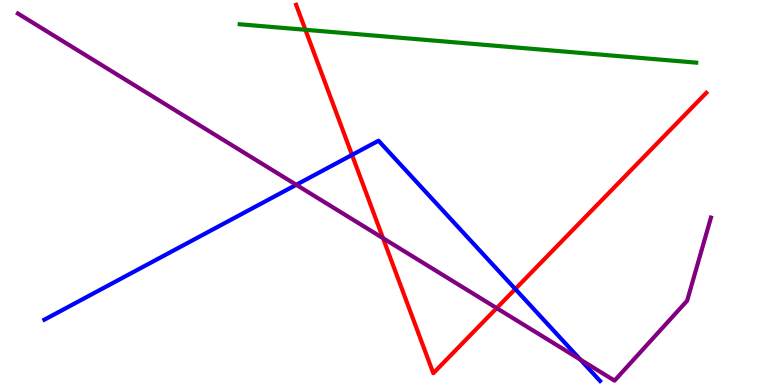[{'lines': ['blue', 'red'], 'intersections': [{'x': 4.54, 'y': 5.98}, {'x': 6.65, 'y': 2.49}]}, {'lines': ['green', 'red'], 'intersections': [{'x': 3.94, 'y': 9.23}]}, {'lines': ['purple', 'red'], 'intersections': [{'x': 4.94, 'y': 3.81}, {'x': 6.41, 'y': 2.0}]}, {'lines': ['blue', 'green'], 'intersections': []}, {'lines': ['blue', 'purple'], 'intersections': [{'x': 3.82, 'y': 5.2}, {'x': 7.49, 'y': 0.66}]}, {'lines': ['green', 'purple'], 'intersections': []}]